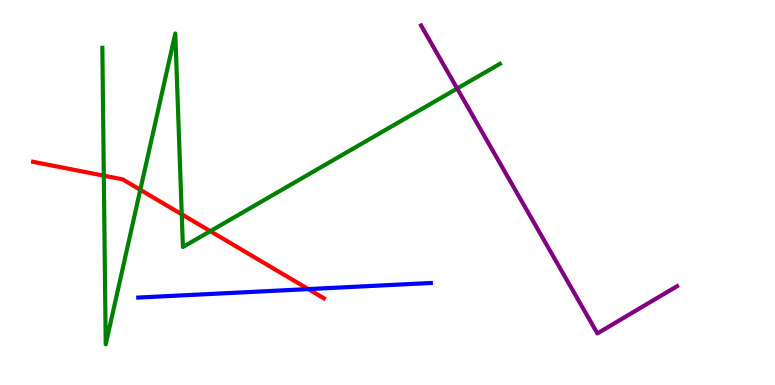[{'lines': ['blue', 'red'], 'intersections': [{'x': 3.98, 'y': 2.49}]}, {'lines': ['green', 'red'], 'intersections': [{'x': 1.34, 'y': 5.44}, {'x': 1.81, 'y': 5.07}, {'x': 2.35, 'y': 4.43}, {'x': 2.71, 'y': 4.0}]}, {'lines': ['purple', 'red'], 'intersections': []}, {'lines': ['blue', 'green'], 'intersections': []}, {'lines': ['blue', 'purple'], 'intersections': []}, {'lines': ['green', 'purple'], 'intersections': [{'x': 5.9, 'y': 7.7}]}]